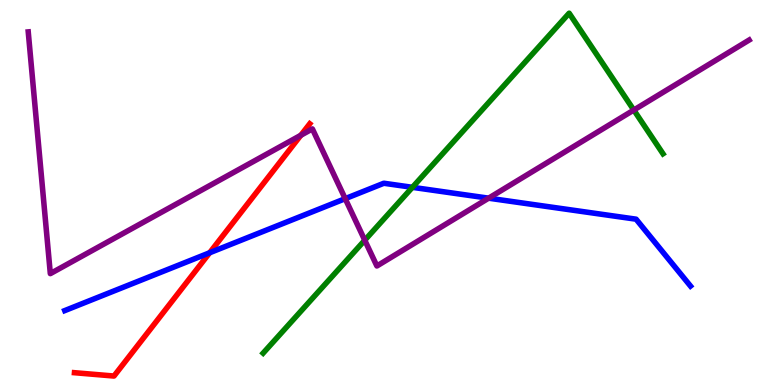[{'lines': ['blue', 'red'], 'intersections': [{'x': 2.71, 'y': 3.43}]}, {'lines': ['green', 'red'], 'intersections': []}, {'lines': ['purple', 'red'], 'intersections': [{'x': 3.88, 'y': 6.49}]}, {'lines': ['blue', 'green'], 'intersections': [{'x': 5.32, 'y': 5.13}]}, {'lines': ['blue', 'purple'], 'intersections': [{'x': 4.45, 'y': 4.84}, {'x': 6.3, 'y': 4.85}]}, {'lines': ['green', 'purple'], 'intersections': [{'x': 4.71, 'y': 3.76}, {'x': 8.18, 'y': 7.14}]}]